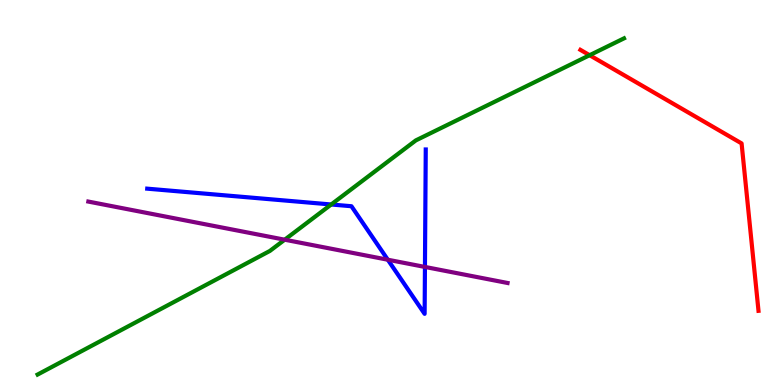[{'lines': ['blue', 'red'], 'intersections': []}, {'lines': ['green', 'red'], 'intersections': [{'x': 7.61, 'y': 8.57}]}, {'lines': ['purple', 'red'], 'intersections': []}, {'lines': ['blue', 'green'], 'intersections': [{'x': 4.27, 'y': 4.69}]}, {'lines': ['blue', 'purple'], 'intersections': [{'x': 5.0, 'y': 3.25}, {'x': 5.48, 'y': 3.07}]}, {'lines': ['green', 'purple'], 'intersections': [{'x': 3.67, 'y': 3.77}]}]